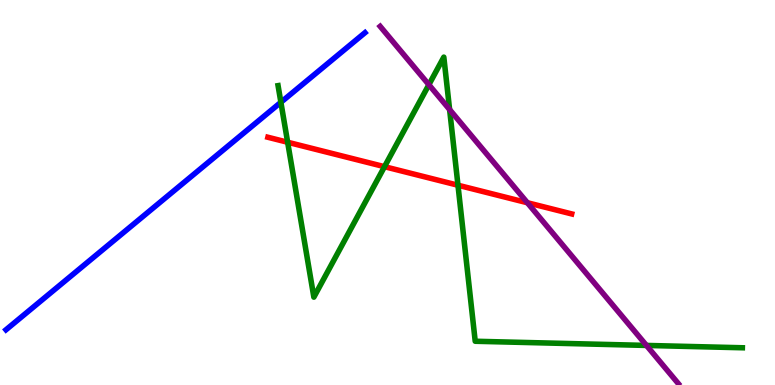[{'lines': ['blue', 'red'], 'intersections': []}, {'lines': ['green', 'red'], 'intersections': [{'x': 3.71, 'y': 6.31}, {'x': 4.96, 'y': 5.67}, {'x': 5.91, 'y': 5.19}]}, {'lines': ['purple', 'red'], 'intersections': [{'x': 6.8, 'y': 4.73}]}, {'lines': ['blue', 'green'], 'intersections': [{'x': 3.62, 'y': 7.34}]}, {'lines': ['blue', 'purple'], 'intersections': []}, {'lines': ['green', 'purple'], 'intersections': [{'x': 5.53, 'y': 7.8}, {'x': 5.8, 'y': 7.15}, {'x': 8.34, 'y': 1.03}]}]